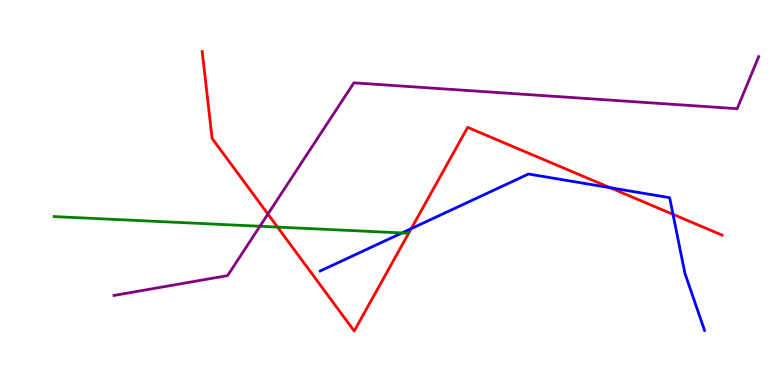[{'lines': ['blue', 'red'], 'intersections': [{'x': 5.31, 'y': 4.06}, {'x': 7.87, 'y': 5.13}, {'x': 8.68, 'y': 4.43}]}, {'lines': ['green', 'red'], 'intersections': [{'x': 3.58, 'y': 4.1}]}, {'lines': ['purple', 'red'], 'intersections': [{'x': 3.46, 'y': 4.44}]}, {'lines': ['blue', 'green'], 'intersections': [{'x': 5.19, 'y': 3.95}]}, {'lines': ['blue', 'purple'], 'intersections': []}, {'lines': ['green', 'purple'], 'intersections': [{'x': 3.35, 'y': 4.12}]}]